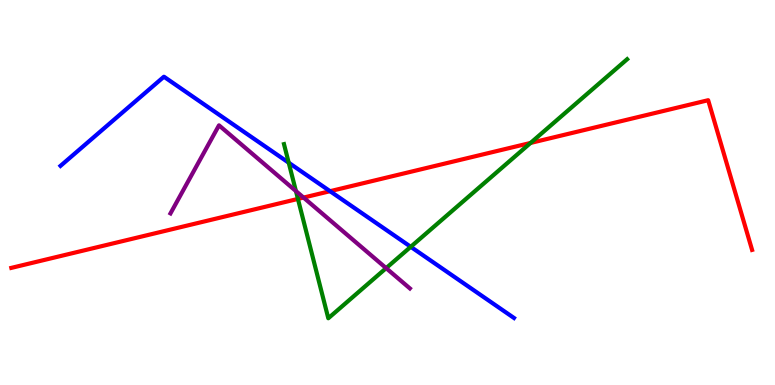[{'lines': ['blue', 'red'], 'intersections': [{'x': 4.26, 'y': 5.03}]}, {'lines': ['green', 'red'], 'intersections': [{'x': 3.84, 'y': 4.83}, {'x': 6.85, 'y': 6.29}]}, {'lines': ['purple', 'red'], 'intersections': [{'x': 3.92, 'y': 4.87}]}, {'lines': ['blue', 'green'], 'intersections': [{'x': 3.73, 'y': 5.77}, {'x': 5.3, 'y': 3.59}]}, {'lines': ['blue', 'purple'], 'intersections': []}, {'lines': ['green', 'purple'], 'intersections': [{'x': 3.82, 'y': 5.04}, {'x': 4.98, 'y': 3.04}]}]